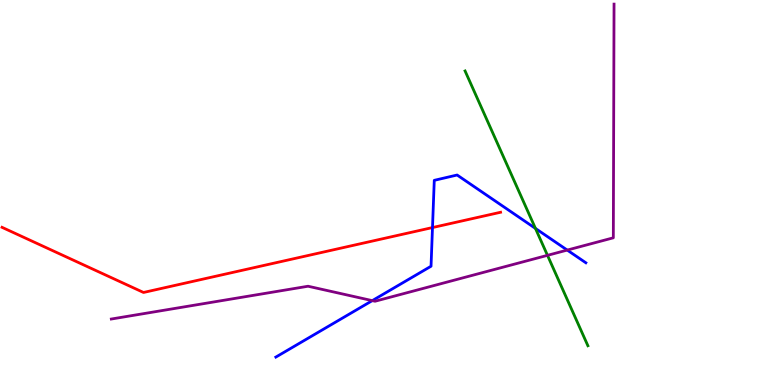[{'lines': ['blue', 'red'], 'intersections': [{'x': 5.58, 'y': 4.09}]}, {'lines': ['green', 'red'], 'intersections': []}, {'lines': ['purple', 'red'], 'intersections': []}, {'lines': ['blue', 'green'], 'intersections': [{'x': 6.91, 'y': 4.07}]}, {'lines': ['blue', 'purple'], 'intersections': [{'x': 4.8, 'y': 2.19}, {'x': 7.32, 'y': 3.5}]}, {'lines': ['green', 'purple'], 'intersections': [{'x': 7.06, 'y': 3.37}]}]